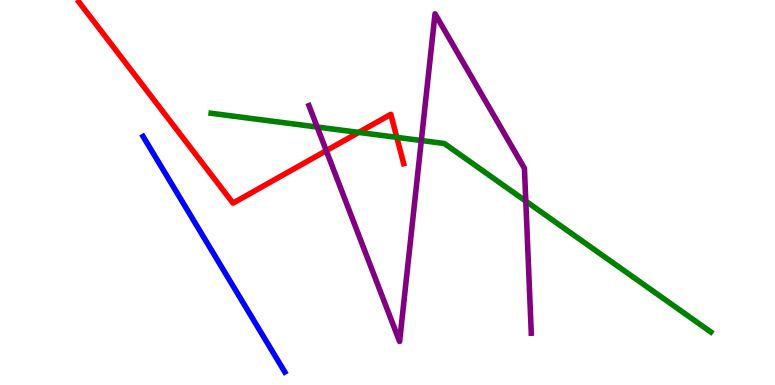[{'lines': ['blue', 'red'], 'intersections': []}, {'lines': ['green', 'red'], 'intersections': [{'x': 4.63, 'y': 6.56}, {'x': 5.12, 'y': 6.43}]}, {'lines': ['purple', 'red'], 'intersections': [{'x': 4.21, 'y': 6.09}]}, {'lines': ['blue', 'green'], 'intersections': []}, {'lines': ['blue', 'purple'], 'intersections': []}, {'lines': ['green', 'purple'], 'intersections': [{'x': 4.09, 'y': 6.7}, {'x': 5.44, 'y': 6.35}, {'x': 6.78, 'y': 4.78}]}]